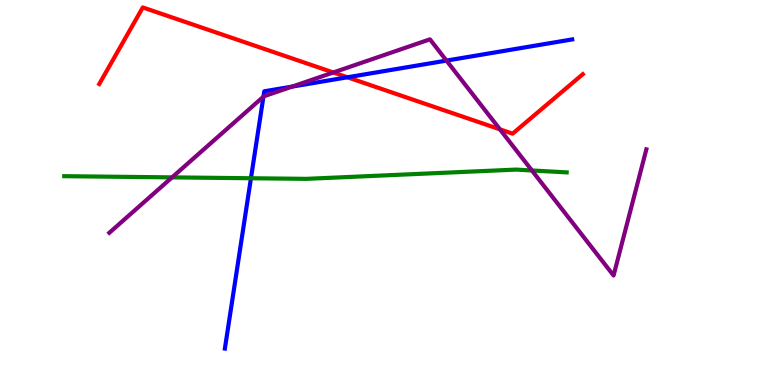[{'lines': ['blue', 'red'], 'intersections': [{'x': 4.48, 'y': 7.99}]}, {'lines': ['green', 'red'], 'intersections': []}, {'lines': ['purple', 'red'], 'intersections': [{'x': 4.3, 'y': 8.12}, {'x': 6.45, 'y': 6.64}]}, {'lines': ['blue', 'green'], 'intersections': [{'x': 3.24, 'y': 5.37}]}, {'lines': ['blue', 'purple'], 'intersections': [{'x': 3.4, 'y': 7.49}, {'x': 3.77, 'y': 7.75}, {'x': 5.76, 'y': 8.43}]}, {'lines': ['green', 'purple'], 'intersections': [{'x': 2.22, 'y': 5.39}, {'x': 6.86, 'y': 5.57}]}]